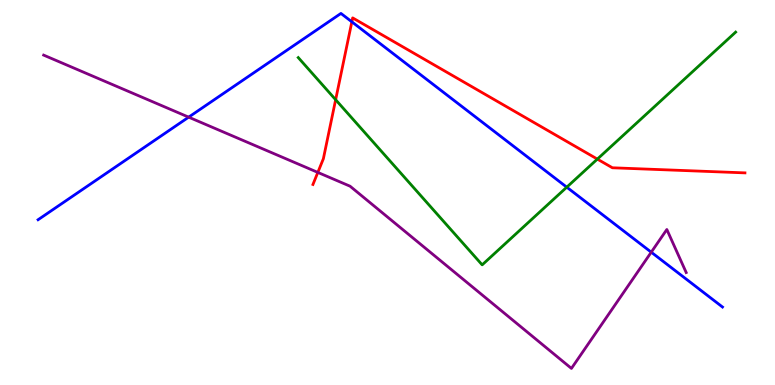[{'lines': ['blue', 'red'], 'intersections': [{'x': 4.54, 'y': 9.43}]}, {'lines': ['green', 'red'], 'intersections': [{'x': 4.33, 'y': 7.41}, {'x': 7.71, 'y': 5.87}]}, {'lines': ['purple', 'red'], 'intersections': [{'x': 4.1, 'y': 5.52}]}, {'lines': ['blue', 'green'], 'intersections': [{'x': 7.31, 'y': 5.14}]}, {'lines': ['blue', 'purple'], 'intersections': [{'x': 2.43, 'y': 6.96}, {'x': 8.4, 'y': 3.45}]}, {'lines': ['green', 'purple'], 'intersections': []}]